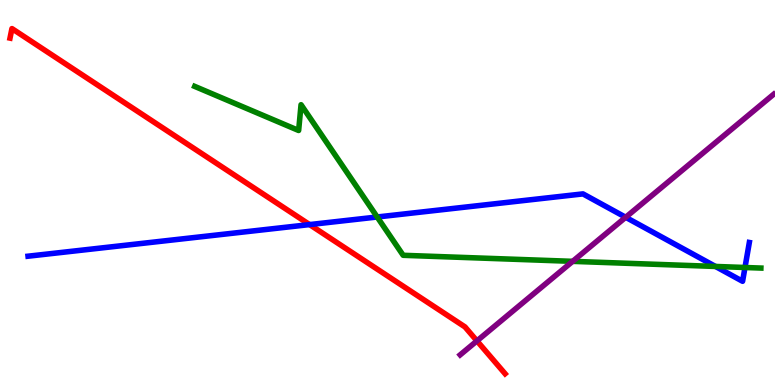[{'lines': ['blue', 'red'], 'intersections': [{'x': 3.99, 'y': 4.17}]}, {'lines': ['green', 'red'], 'intersections': []}, {'lines': ['purple', 'red'], 'intersections': [{'x': 6.15, 'y': 1.15}]}, {'lines': ['blue', 'green'], 'intersections': [{'x': 4.87, 'y': 4.36}, {'x': 9.23, 'y': 3.08}, {'x': 9.61, 'y': 3.05}]}, {'lines': ['blue', 'purple'], 'intersections': [{'x': 8.07, 'y': 4.36}]}, {'lines': ['green', 'purple'], 'intersections': [{'x': 7.39, 'y': 3.21}]}]